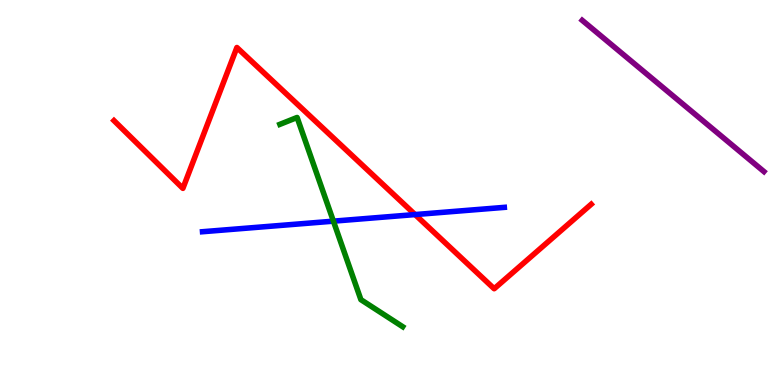[{'lines': ['blue', 'red'], 'intersections': [{'x': 5.36, 'y': 4.43}]}, {'lines': ['green', 'red'], 'intersections': []}, {'lines': ['purple', 'red'], 'intersections': []}, {'lines': ['blue', 'green'], 'intersections': [{'x': 4.3, 'y': 4.26}]}, {'lines': ['blue', 'purple'], 'intersections': []}, {'lines': ['green', 'purple'], 'intersections': []}]